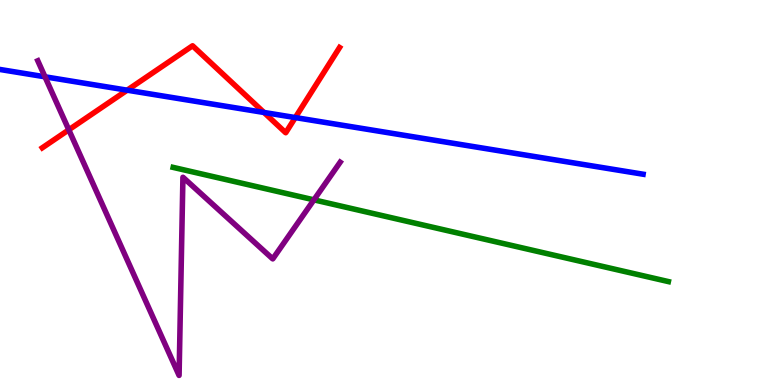[{'lines': ['blue', 'red'], 'intersections': [{'x': 1.64, 'y': 7.66}, {'x': 3.41, 'y': 7.08}, {'x': 3.81, 'y': 6.95}]}, {'lines': ['green', 'red'], 'intersections': []}, {'lines': ['purple', 'red'], 'intersections': [{'x': 0.888, 'y': 6.63}]}, {'lines': ['blue', 'green'], 'intersections': []}, {'lines': ['blue', 'purple'], 'intersections': [{'x': 0.581, 'y': 8.01}]}, {'lines': ['green', 'purple'], 'intersections': [{'x': 4.05, 'y': 4.81}]}]